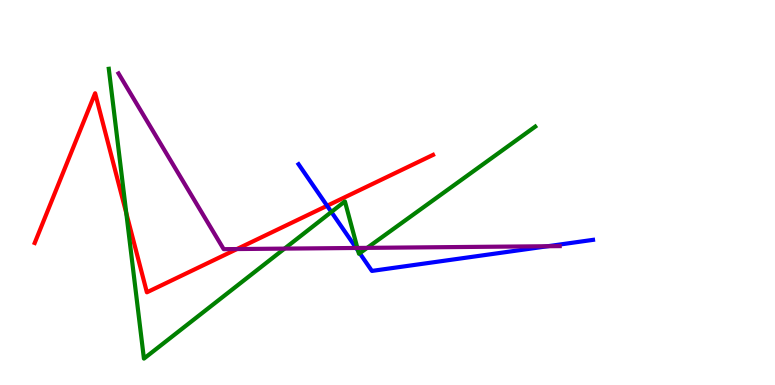[{'lines': ['blue', 'red'], 'intersections': [{'x': 4.22, 'y': 4.66}]}, {'lines': ['green', 'red'], 'intersections': [{'x': 1.63, 'y': 4.47}]}, {'lines': ['purple', 'red'], 'intersections': [{'x': 3.06, 'y': 3.53}]}, {'lines': ['blue', 'green'], 'intersections': [{'x': 4.28, 'y': 4.49}, {'x': 4.62, 'y': 3.48}, {'x': 4.64, 'y': 3.42}]}, {'lines': ['blue', 'purple'], 'intersections': [{'x': 4.6, 'y': 3.56}, {'x': 7.07, 'y': 3.6}]}, {'lines': ['green', 'purple'], 'intersections': [{'x': 3.67, 'y': 3.54}, {'x': 4.61, 'y': 3.56}, {'x': 4.74, 'y': 3.56}]}]